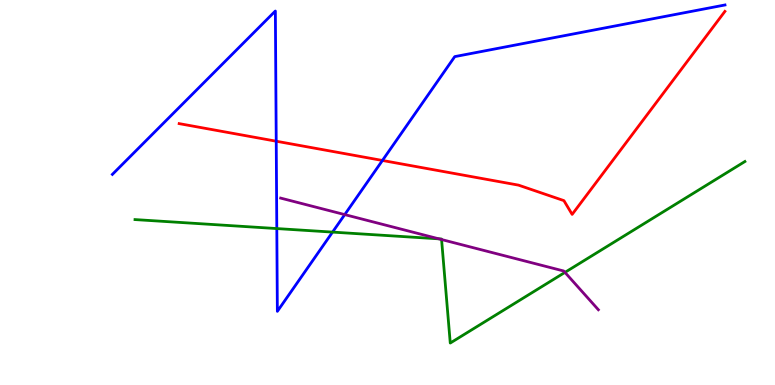[{'lines': ['blue', 'red'], 'intersections': [{'x': 3.56, 'y': 6.33}, {'x': 4.93, 'y': 5.83}]}, {'lines': ['green', 'red'], 'intersections': []}, {'lines': ['purple', 'red'], 'intersections': []}, {'lines': ['blue', 'green'], 'intersections': [{'x': 3.57, 'y': 4.06}, {'x': 4.29, 'y': 3.97}]}, {'lines': ['blue', 'purple'], 'intersections': [{'x': 4.45, 'y': 4.43}]}, {'lines': ['green', 'purple'], 'intersections': [{'x': 5.66, 'y': 3.8}, {'x': 5.7, 'y': 3.78}, {'x': 7.29, 'y': 2.93}]}]